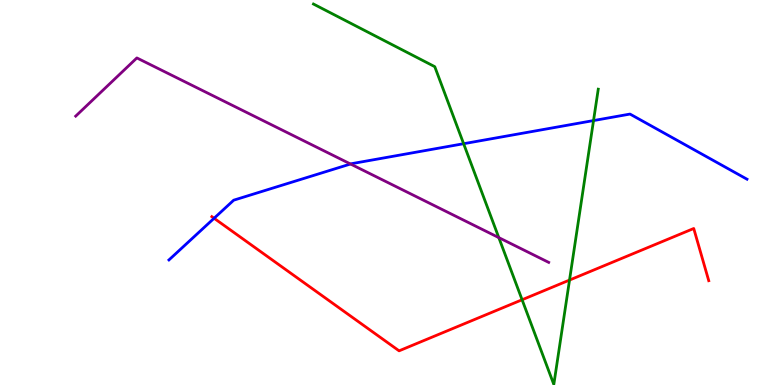[{'lines': ['blue', 'red'], 'intersections': [{'x': 2.76, 'y': 4.33}]}, {'lines': ['green', 'red'], 'intersections': [{'x': 6.74, 'y': 2.21}, {'x': 7.35, 'y': 2.73}]}, {'lines': ['purple', 'red'], 'intersections': []}, {'lines': ['blue', 'green'], 'intersections': [{'x': 5.98, 'y': 6.27}, {'x': 7.66, 'y': 6.87}]}, {'lines': ['blue', 'purple'], 'intersections': [{'x': 4.52, 'y': 5.74}]}, {'lines': ['green', 'purple'], 'intersections': [{'x': 6.44, 'y': 3.83}]}]